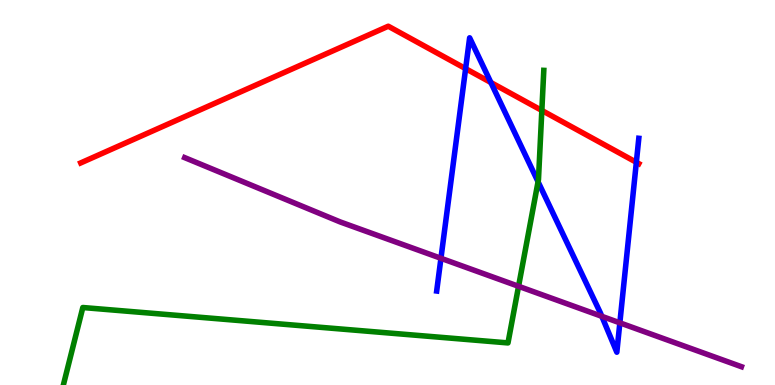[{'lines': ['blue', 'red'], 'intersections': [{'x': 6.01, 'y': 8.22}, {'x': 6.33, 'y': 7.86}, {'x': 8.21, 'y': 5.78}]}, {'lines': ['green', 'red'], 'intersections': [{'x': 6.99, 'y': 7.13}]}, {'lines': ['purple', 'red'], 'intersections': []}, {'lines': ['blue', 'green'], 'intersections': [{'x': 6.94, 'y': 5.28}]}, {'lines': ['blue', 'purple'], 'intersections': [{'x': 5.69, 'y': 3.29}, {'x': 7.77, 'y': 1.78}, {'x': 8.0, 'y': 1.61}]}, {'lines': ['green', 'purple'], 'intersections': [{'x': 6.69, 'y': 2.56}]}]